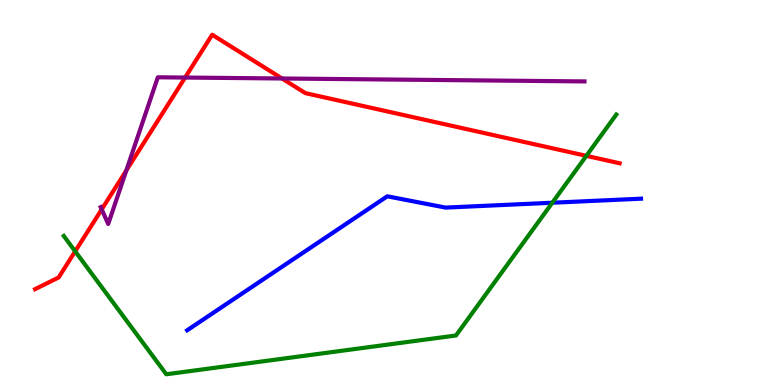[{'lines': ['blue', 'red'], 'intersections': []}, {'lines': ['green', 'red'], 'intersections': [{'x': 0.97, 'y': 3.47}, {'x': 7.57, 'y': 5.95}]}, {'lines': ['purple', 'red'], 'intersections': [{'x': 1.31, 'y': 4.56}, {'x': 1.63, 'y': 5.57}, {'x': 2.39, 'y': 7.99}, {'x': 3.64, 'y': 7.96}]}, {'lines': ['blue', 'green'], 'intersections': [{'x': 7.13, 'y': 4.73}]}, {'lines': ['blue', 'purple'], 'intersections': []}, {'lines': ['green', 'purple'], 'intersections': []}]